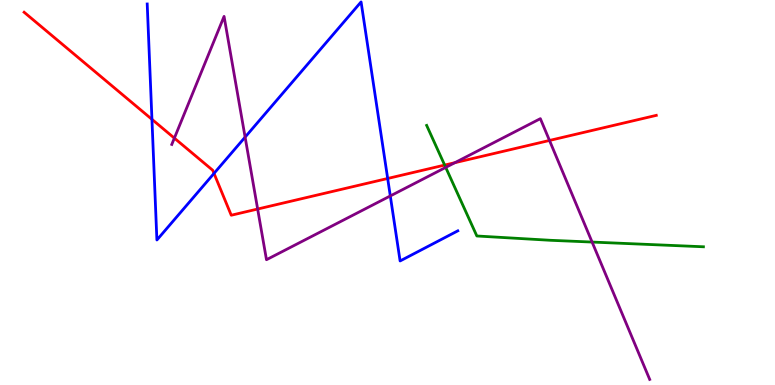[{'lines': ['blue', 'red'], 'intersections': [{'x': 1.96, 'y': 6.9}, {'x': 2.76, 'y': 5.5}, {'x': 5.0, 'y': 5.36}]}, {'lines': ['green', 'red'], 'intersections': [{'x': 5.74, 'y': 5.71}]}, {'lines': ['purple', 'red'], 'intersections': [{'x': 2.25, 'y': 6.41}, {'x': 3.32, 'y': 4.57}, {'x': 5.87, 'y': 5.77}, {'x': 7.09, 'y': 6.35}]}, {'lines': ['blue', 'green'], 'intersections': []}, {'lines': ['blue', 'purple'], 'intersections': [{'x': 3.16, 'y': 6.44}, {'x': 5.04, 'y': 4.91}]}, {'lines': ['green', 'purple'], 'intersections': [{'x': 5.75, 'y': 5.65}, {'x': 7.64, 'y': 3.71}]}]